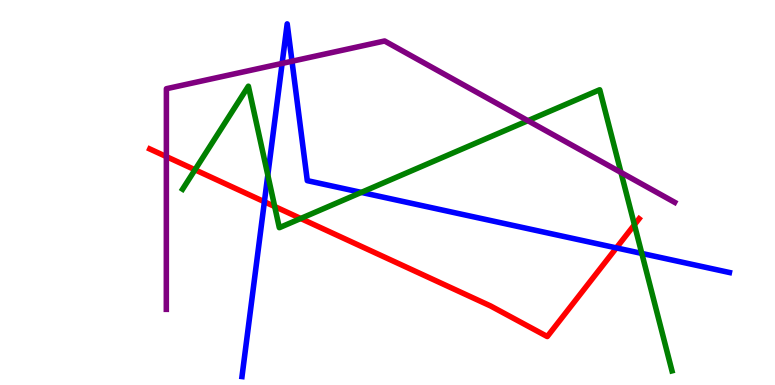[{'lines': ['blue', 'red'], 'intersections': [{'x': 3.41, 'y': 4.76}, {'x': 7.95, 'y': 3.56}]}, {'lines': ['green', 'red'], 'intersections': [{'x': 2.52, 'y': 5.59}, {'x': 3.54, 'y': 4.64}, {'x': 3.88, 'y': 4.32}, {'x': 8.19, 'y': 4.16}]}, {'lines': ['purple', 'red'], 'intersections': [{'x': 2.15, 'y': 5.93}]}, {'lines': ['blue', 'green'], 'intersections': [{'x': 3.46, 'y': 5.45}, {'x': 4.66, 'y': 5.0}, {'x': 8.28, 'y': 3.42}]}, {'lines': ['blue', 'purple'], 'intersections': [{'x': 3.64, 'y': 8.35}, {'x': 3.77, 'y': 8.41}]}, {'lines': ['green', 'purple'], 'intersections': [{'x': 6.81, 'y': 6.87}, {'x': 8.01, 'y': 5.52}]}]